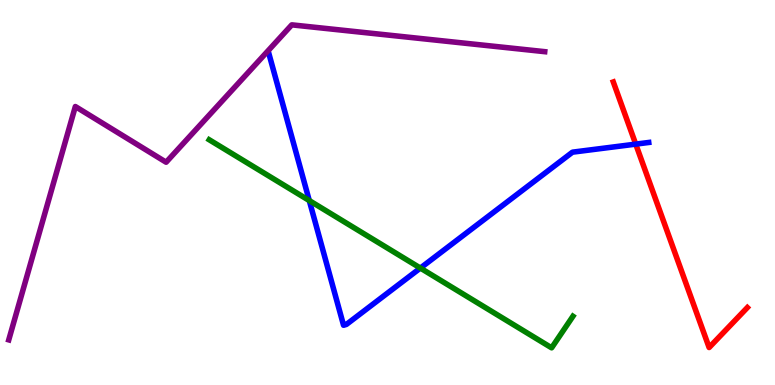[{'lines': ['blue', 'red'], 'intersections': [{'x': 8.2, 'y': 6.26}]}, {'lines': ['green', 'red'], 'intersections': []}, {'lines': ['purple', 'red'], 'intersections': []}, {'lines': ['blue', 'green'], 'intersections': [{'x': 3.99, 'y': 4.79}, {'x': 5.42, 'y': 3.04}]}, {'lines': ['blue', 'purple'], 'intersections': []}, {'lines': ['green', 'purple'], 'intersections': []}]